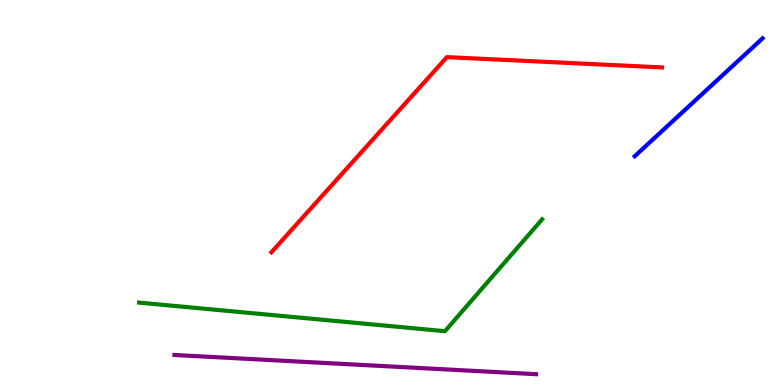[{'lines': ['blue', 'red'], 'intersections': []}, {'lines': ['green', 'red'], 'intersections': []}, {'lines': ['purple', 'red'], 'intersections': []}, {'lines': ['blue', 'green'], 'intersections': []}, {'lines': ['blue', 'purple'], 'intersections': []}, {'lines': ['green', 'purple'], 'intersections': []}]